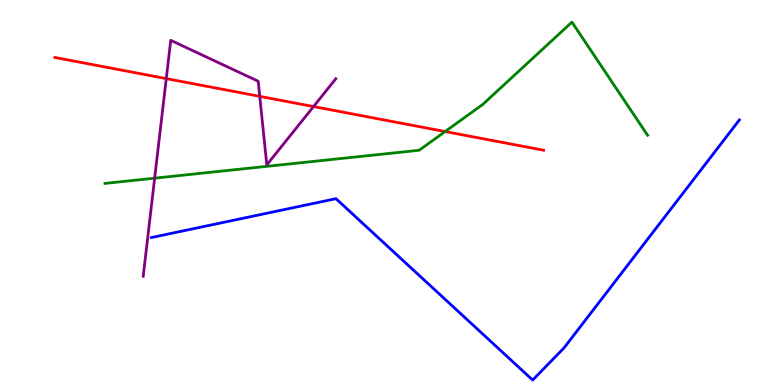[{'lines': ['blue', 'red'], 'intersections': []}, {'lines': ['green', 'red'], 'intersections': [{'x': 5.74, 'y': 6.58}]}, {'lines': ['purple', 'red'], 'intersections': [{'x': 2.15, 'y': 7.96}, {'x': 3.35, 'y': 7.5}, {'x': 4.05, 'y': 7.23}]}, {'lines': ['blue', 'green'], 'intersections': []}, {'lines': ['blue', 'purple'], 'intersections': []}, {'lines': ['green', 'purple'], 'intersections': [{'x': 2.0, 'y': 5.37}]}]